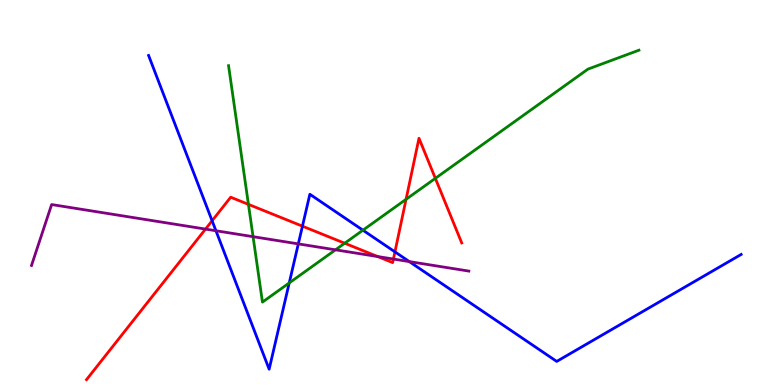[{'lines': ['blue', 'red'], 'intersections': [{'x': 2.74, 'y': 4.27}, {'x': 3.9, 'y': 4.13}, {'x': 5.1, 'y': 3.46}]}, {'lines': ['green', 'red'], 'intersections': [{'x': 3.21, 'y': 4.69}, {'x': 4.45, 'y': 3.68}, {'x': 5.24, 'y': 4.82}, {'x': 5.62, 'y': 5.37}]}, {'lines': ['purple', 'red'], 'intersections': [{'x': 2.65, 'y': 4.05}, {'x': 4.87, 'y': 3.34}, {'x': 5.08, 'y': 3.27}]}, {'lines': ['blue', 'green'], 'intersections': [{'x': 3.73, 'y': 2.65}, {'x': 4.68, 'y': 4.02}]}, {'lines': ['blue', 'purple'], 'intersections': [{'x': 2.79, 'y': 4.01}, {'x': 3.85, 'y': 3.67}, {'x': 5.28, 'y': 3.21}]}, {'lines': ['green', 'purple'], 'intersections': [{'x': 3.27, 'y': 3.85}, {'x': 4.33, 'y': 3.51}]}]